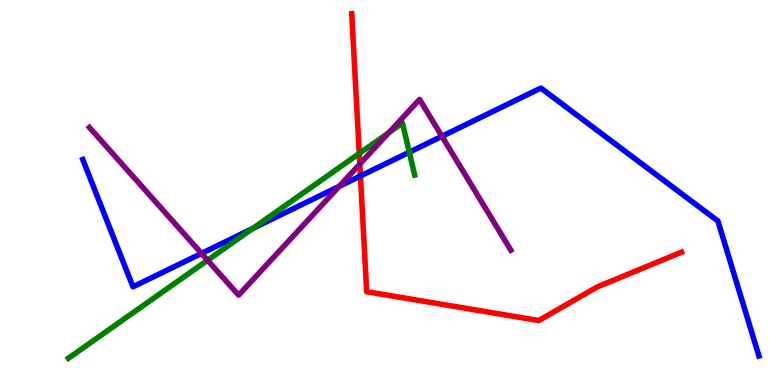[{'lines': ['blue', 'red'], 'intersections': [{'x': 4.65, 'y': 5.43}]}, {'lines': ['green', 'red'], 'intersections': [{'x': 4.64, 'y': 6.01}]}, {'lines': ['purple', 'red'], 'intersections': [{'x': 4.64, 'y': 5.74}]}, {'lines': ['blue', 'green'], 'intersections': [{'x': 3.26, 'y': 4.07}, {'x': 5.28, 'y': 6.05}]}, {'lines': ['blue', 'purple'], 'intersections': [{'x': 2.6, 'y': 3.42}, {'x': 4.38, 'y': 5.16}, {'x': 5.7, 'y': 6.46}]}, {'lines': ['green', 'purple'], 'intersections': [{'x': 2.68, 'y': 3.24}, {'x': 5.02, 'y': 6.56}]}]